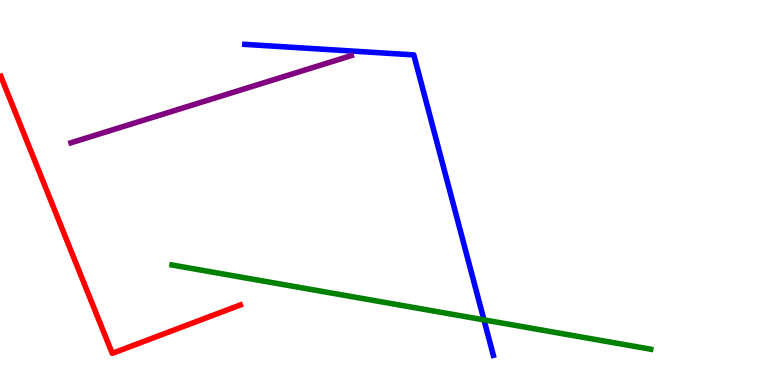[{'lines': ['blue', 'red'], 'intersections': []}, {'lines': ['green', 'red'], 'intersections': []}, {'lines': ['purple', 'red'], 'intersections': []}, {'lines': ['blue', 'green'], 'intersections': [{'x': 6.24, 'y': 1.69}]}, {'lines': ['blue', 'purple'], 'intersections': []}, {'lines': ['green', 'purple'], 'intersections': []}]